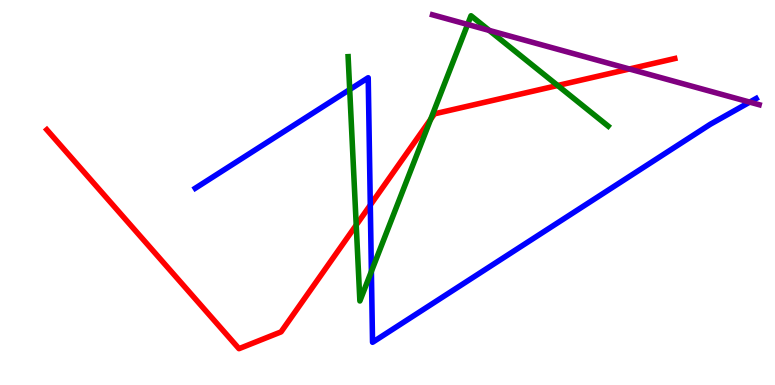[{'lines': ['blue', 'red'], 'intersections': [{'x': 4.78, 'y': 4.67}]}, {'lines': ['green', 'red'], 'intersections': [{'x': 4.6, 'y': 4.15}, {'x': 5.56, 'y': 6.9}, {'x': 7.2, 'y': 7.78}]}, {'lines': ['purple', 'red'], 'intersections': [{'x': 8.12, 'y': 8.21}]}, {'lines': ['blue', 'green'], 'intersections': [{'x': 4.51, 'y': 7.67}, {'x': 4.79, 'y': 2.95}]}, {'lines': ['blue', 'purple'], 'intersections': [{'x': 9.67, 'y': 7.35}]}, {'lines': ['green', 'purple'], 'intersections': [{'x': 6.03, 'y': 9.36}, {'x': 6.31, 'y': 9.21}]}]